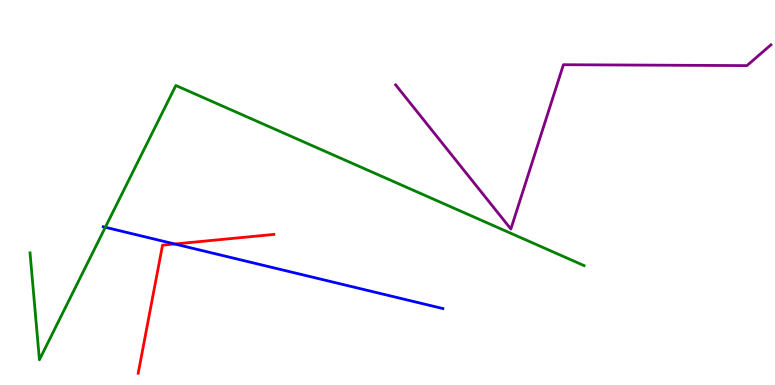[{'lines': ['blue', 'red'], 'intersections': [{'x': 2.26, 'y': 3.66}]}, {'lines': ['green', 'red'], 'intersections': []}, {'lines': ['purple', 'red'], 'intersections': []}, {'lines': ['blue', 'green'], 'intersections': [{'x': 1.36, 'y': 4.1}]}, {'lines': ['blue', 'purple'], 'intersections': []}, {'lines': ['green', 'purple'], 'intersections': []}]